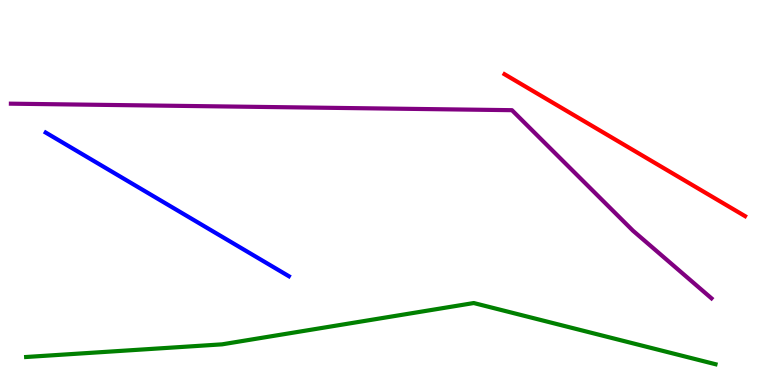[{'lines': ['blue', 'red'], 'intersections': []}, {'lines': ['green', 'red'], 'intersections': []}, {'lines': ['purple', 'red'], 'intersections': []}, {'lines': ['blue', 'green'], 'intersections': []}, {'lines': ['blue', 'purple'], 'intersections': []}, {'lines': ['green', 'purple'], 'intersections': []}]